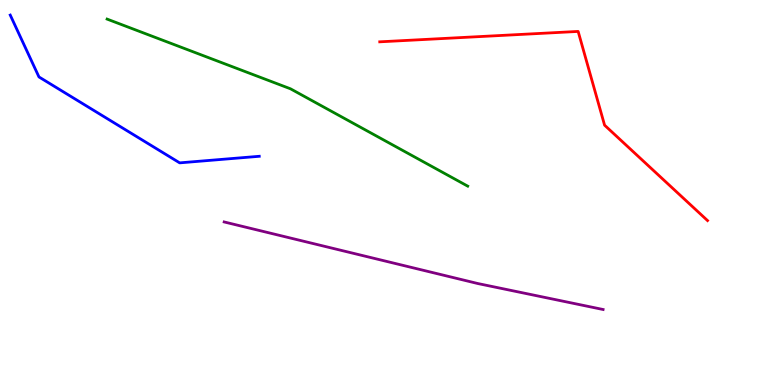[{'lines': ['blue', 'red'], 'intersections': []}, {'lines': ['green', 'red'], 'intersections': []}, {'lines': ['purple', 'red'], 'intersections': []}, {'lines': ['blue', 'green'], 'intersections': []}, {'lines': ['blue', 'purple'], 'intersections': []}, {'lines': ['green', 'purple'], 'intersections': []}]